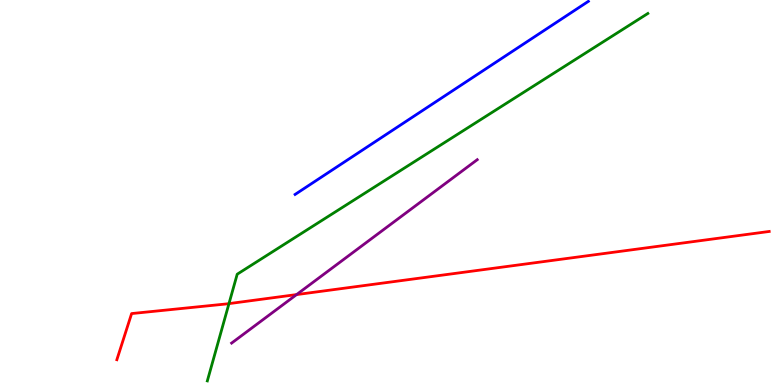[{'lines': ['blue', 'red'], 'intersections': []}, {'lines': ['green', 'red'], 'intersections': [{'x': 2.95, 'y': 2.11}]}, {'lines': ['purple', 'red'], 'intersections': [{'x': 3.83, 'y': 2.35}]}, {'lines': ['blue', 'green'], 'intersections': []}, {'lines': ['blue', 'purple'], 'intersections': []}, {'lines': ['green', 'purple'], 'intersections': []}]